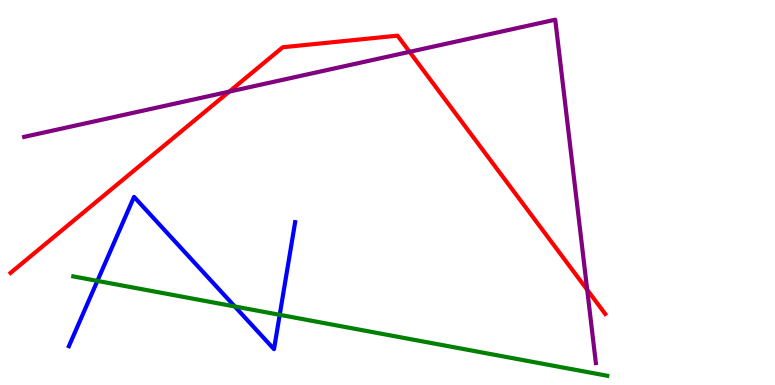[{'lines': ['blue', 'red'], 'intersections': []}, {'lines': ['green', 'red'], 'intersections': []}, {'lines': ['purple', 'red'], 'intersections': [{'x': 2.96, 'y': 7.62}, {'x': 5.28, 'y': 8.65}, {'x': 7.58, 'y': 2.47}]}, {'lines': ['blue', 'green'], 'intersections': [{'x': 1.26, 'y': 2.7}, {'x': 3.03, 'y': 2.04}, {'x': 3.61, 'y': 1.82}]}, {'lines': ['blue', 'purple'], 'intersections': []}, {'lines': ['green', 'purple'], 'intersections': []}]